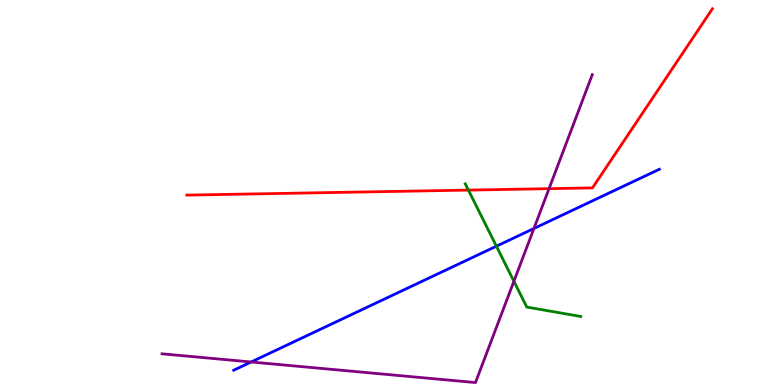[{'lines': ['blue', 'red'], 'intersections': []}, {'lines': ['green', 'red'], 'intersections': [{'x': 6.04, 'y': 5.06}]}, {'lines': ['purple', 'red'], 'intersections': [{'x': 7.08, 'y': 5.1}]}, {'lines': ['blue', 'green'], 'intersections': [{'x': 6.41, 'y': 3.61}]}, {'lines': ['blue', 'purple'], 'intersections': [{'x': 3.24, 'y': 0.598}, {'x': 6.89, 'y': 4.07}]}, {'lines': ['green', 'purple'], 'intersections': [{'x': 6.63, 'y': 2.69}]}]